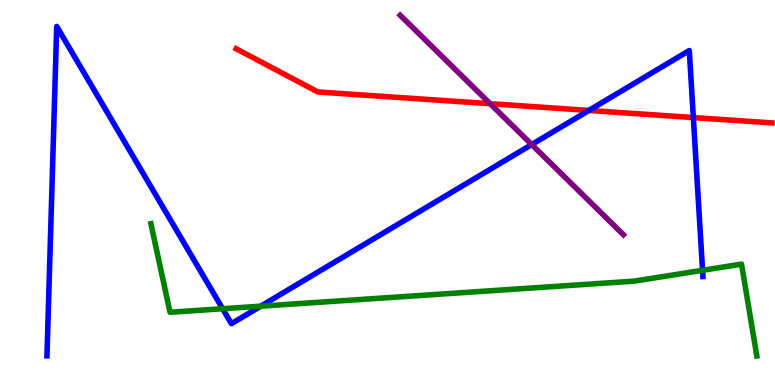[{'lines': ['blue', 'red'], 'intersections': [{'x': 7.6, 'y': 7.13}, {'x': 8.95, 'y': 6.95}]}, {'lines': ['green', 'red'], 'intersections': []}, {'lines': ['purple', 'red'], 'intersections': [{'x': 6.32, 'y': 7.31}]}, {'lines': ['blue', 'green'], 'intersections': [{'x': 2.87, 'y': 1.98}, {'x': 3.36, 'y': 2.05}, {'x': 9.07, 'y': 2.98}]}, {'lines': ['blue', 'purple'], 'intersections': [{'x': 6.86, 'y': 6.25}]}, {'lines': ['green', 'purple'], 'intersections': []}]